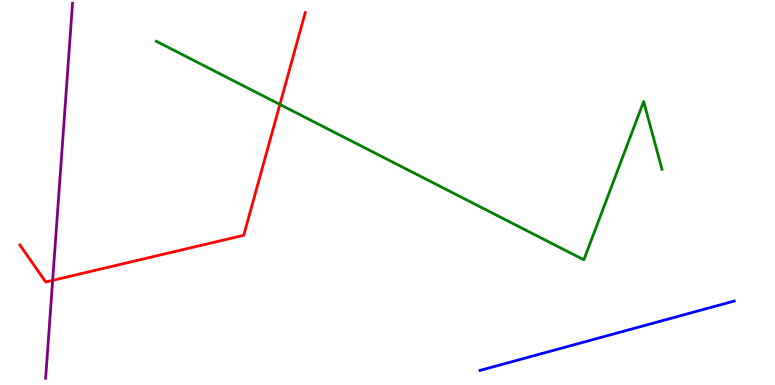[{'lines': ['blue', 'red'], 'intersections': []}, {'lines': ['green', 'red'], 'intersections': [{'x': 3.61, 'y': 7.29}]}, {'lines': ['purple', 'red'], 'intersections': [{'x': 0.679, 'y': 2.72}]}, {'lines': ['blue', 'green'], 'intersections': []}, {'lines': ['blue', 'purple'], 'intersections': []}, {'lines': ['green', 'purple'], 'intersections': []}]